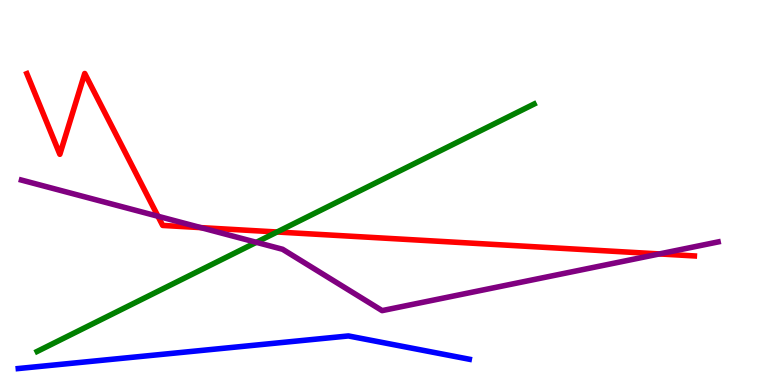[{'lines': ['blue', 'red'], 'intersections': []}, {'lines': ['green', 'red'], 'intersections': [{'x': 3.58, 'y': 3.97}]}, {'lines': ['purple', 'red'], 'intersections': [{'x': 2.04, 'y': 4.38}, {'x': 2.59, 'y': 4.09}, {'x': 8.51, 'y': 3.4}]}, {'lines': ['blue', 'green'], 'intersections': []}, {'lines': ['blue', 'purple'], 'intersections': []}, {'lines': ['green', 'purple'], 'intersections': [{'x': 3.31, 'y': 3.71}]}]